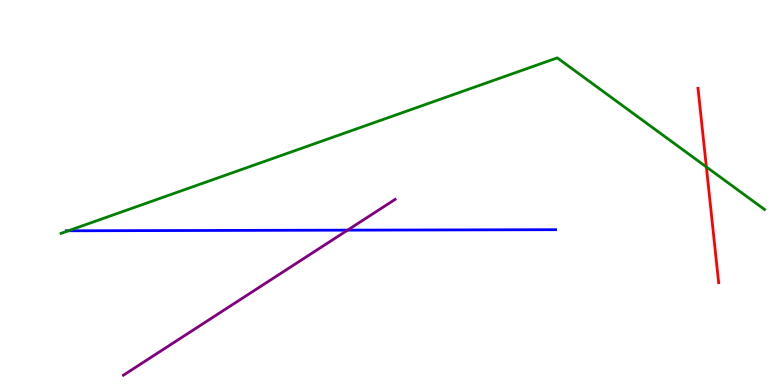[{'lines': ['blue', 'red'], 'intersections': []}, {'lines': ['green', 'red'], 'intersections': [{'x': 9.11, 'y': 5.66}]}, {'lines': ['purple', 'red'], 'intersections': []}, {'lines': ['blue', 'green'], 'intersections': [{'x': 0.882, 'y': 4.01}]}, {'lines': ['blue', 'purple'], 'intersections': [{'x': 4.48, 'y': 4.02}]}, {'lines': ['green', 'purple'], 'intersections': []}]